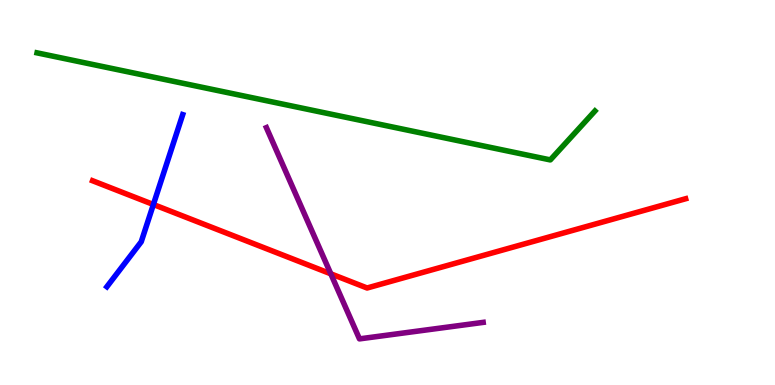[{'lines': ['blue', 'red'], 'intersections': [{'x': 1.98, 'y': 4.69}]}, {'lines': ['green', 'red'], 'intersections': []}, {'lines': ['purple', 'red'], 'intersections': [{'x': 4.27, 'y': 2.89}]}, {'lines': ['blue', 'green'], 'intersections': []}, {'lines': ['blue', 'purple'], 'intersections': []}, {'lines': ['green', 'purple'], 'intersections': []}]